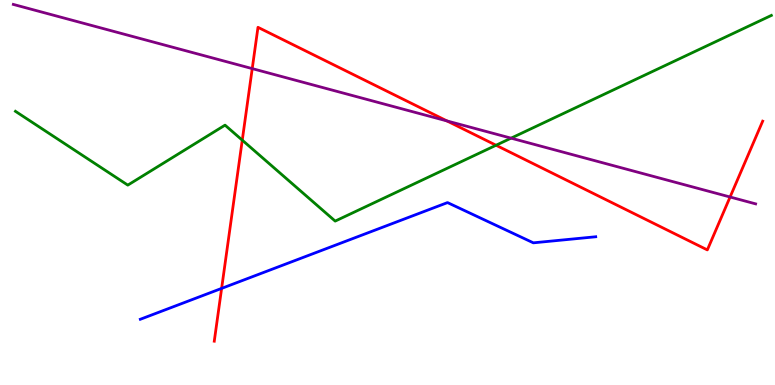[{'lines': ['blue', 'red'], 'intersections': [{'x': 2.86, 'y': 2.51}]}, {'lines': ['green', 'red'], 'intersections': [{'x': 3.13, 'y': 6.36}, {'x': 6.4, 'y': 6.23}]}, {'lines': ['purple', 'red'], 'intersections': [{'x': 3.25, 'y': 8.22}, {'x': 5.77, 'y': 6.86}, {'x': 9.42, 'y': 4.88}]}, {'lines': ['blue', 'green'], 'intersections': []}, {'lines': ['blue', 'purple'], 'intersections': []}, {'lines': ['green', 'purple'], 'intersections': [{'x': 6.59, 'y': 6.41}]}]